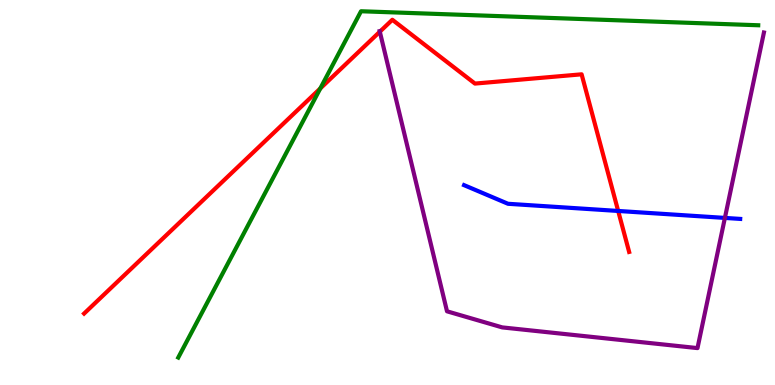[{'lines': ['blue', 'red'], 'intersections': [{'x': 7.98, 'y': 4.52}]}, {'lines': ['green', 'red'], 'intersections': [{'x': 4.13, 'y': 7.7}]}, {'lines': ['purple', 'red'], 'intersections': [{'x': 4.9, 'y': 9.18}]}, {'lines': ['blue', 'green'], 'intersections': []}, {'lines': ['blue', 'purple'], 'intersections': [{'x': 9.35, 'y': 4.34}]}, {'lines': ['green', 'purple'], 'intersections': []}]